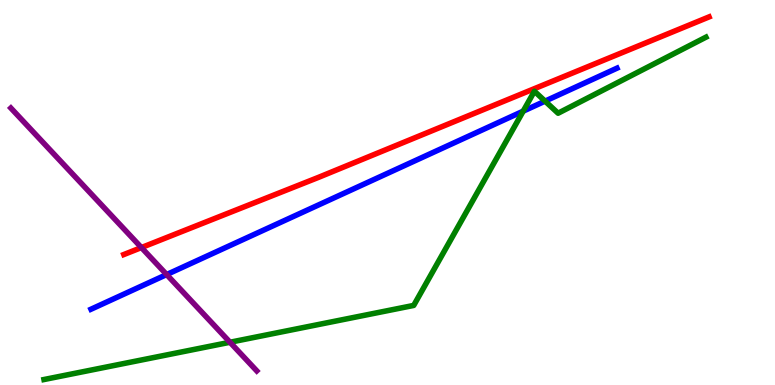[{'lines': ['blue', 'red'], 'intersections': []}, {'lines': ['green', 'red'], 'intersections': []}, {'lines': ['purple', 'red'], 'intersections': [{'x': 1.82, 'y': 3.57}]}, {'lines': ['blue', 'green'], 'intersections': [{'x': 6.75, 'y': 7.11}, {'x': 7.03, 'y': 7.37}]}, {'lines': ['blue', 'purple'], 'intersections': [{'x': 2.15, 'y': 2.87}]}, {'lines': ['green', 'purple'], 'intersections': [{'x': 2.97, 'y': 1.11}]}]